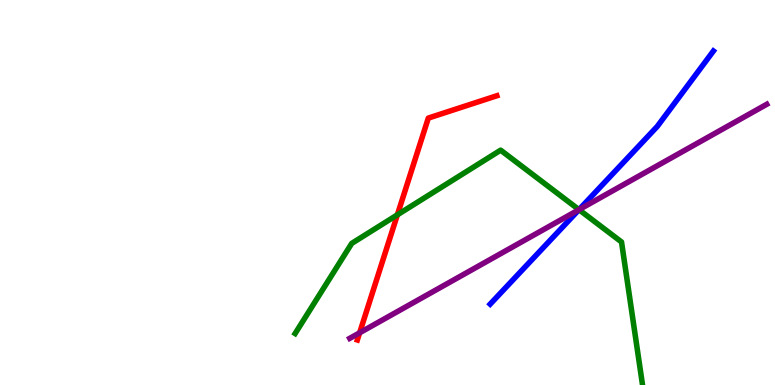[{'lines': ['blue', 'red'], 'intersections': []}, {'lines': ['green', 'red'], 'intersections': [{'x': 5.13, 'y': 4.42}]}, {'lines': ['purple', 'red'], 'intersections': [{'x': 4.64, 'y': 1.36}]}, {'lines': ['blue', 'green'], 'intersections': [{'x': 7.47, 'y': 4.55}]}, {'lines': ['blue', 'purple'], 'intersections': [{'x': 7.47, 'y': 4.55}]}, {'lines': ['green', 'purple'], 'intersections': [{'x': 7.47, 'y': 4.55}]}]